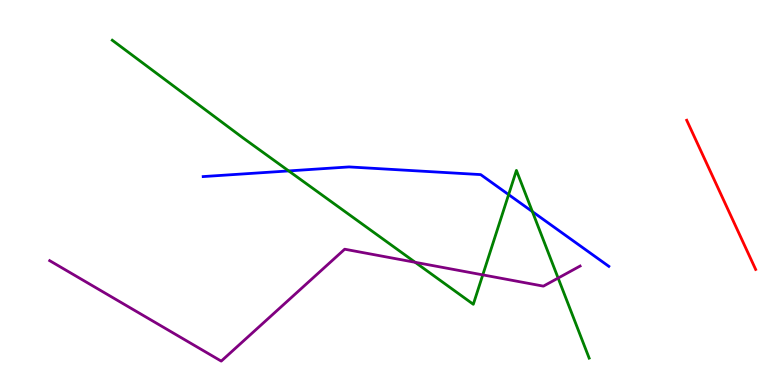[{'lines': ['blue', 'red'], 'intersections': []}, {'lines': ['green', 'red'], 'intersections': []}, {'lines': ['purple', 'red'], 'intersections': []}, {'lines': ['blue', 'green'], 'intersections': [{'x': 3.73, 'y': 5.56}, {'x': 6.56, 'y': 4.95}, {'x': 6.87, 'y': 4.5}]}, {'lines': ['blue', 'purple'], 'intersections': []}, {'lines': ['green', 'purple'], 'intersections': [{'x': 5.36, 'y': 3.19}, {'x': 6.23, 'y': 2.86}, {'x': 7.2, 'y': 2.78}]}]